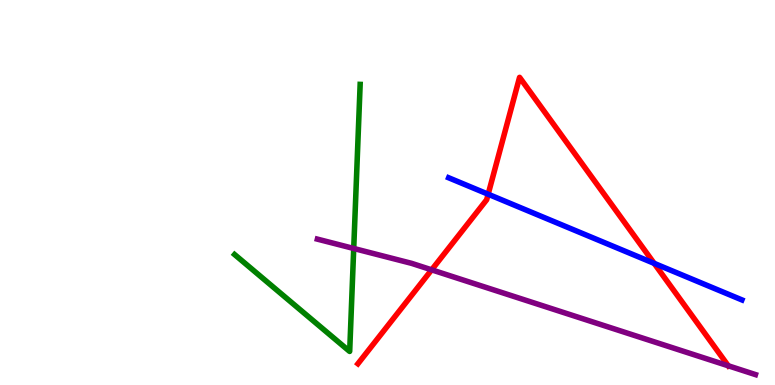[{'lines': ['blue', 'red'], 'intersections': [{'x': 6.3, 'y': 4.96}, {'x': 8.44, 'y': 3.16}]}, {'lines': ['green', 'red'], 'intersections': []}, {'lines': ['purple', 'red'], 'intersections': [{'x': 5.57, 'y': 2.99}, {'x': 9.4, 'y': 0.499}]}, {'lines': ['blue', 'green'], 'intersections': []}, {'lines': ['blue', 'purple'], 'intersections': []}, {'lines': ['green', 'purple'], 'intersections': [{'x': 4.56, 'y': 3.55}]}]